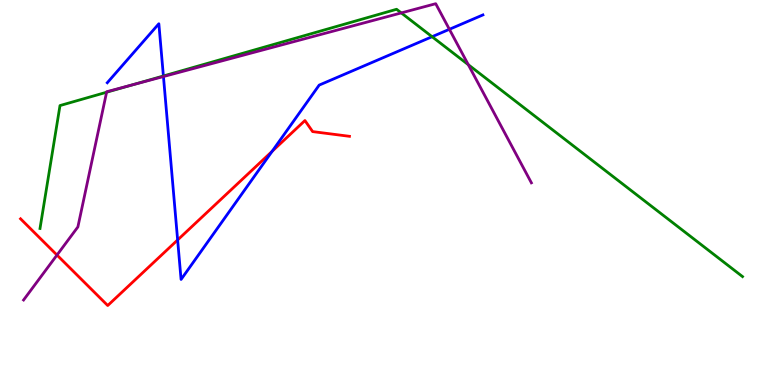[{'lines': ['blue', 'red'], 'intersections': [{'x': 2.29, 'y': 3.77}, {'x': 3.51, 'y': 6.07}]}, {'lines': ['green', 'red'], 'intersections': []}, {'lines': ['purple', 'red'], 'intersections': [{'x': 0.735, 'y': 3.38}]}, {'lines': ['blue', 'green'], 'intersections': [{'x': 2.11, 'y': 8.03}, {'x': 5.58, 'y': 9.05}]}, {'lines': ['blue', 'purple'], 'intersections': [{'x': 2.11, 'y': 8.01}, {'x': 5.8, 'y': 9.24}]}, {'lines': ['green', 'purple'], 'intersections': [{'x': 1.38, 'y': 7.6}, {'x': 1.71, 'y': 7.8}, {'x': 5.18, 'y': 9.66}, {'x': 6.04, 'y': 8.32}]}]